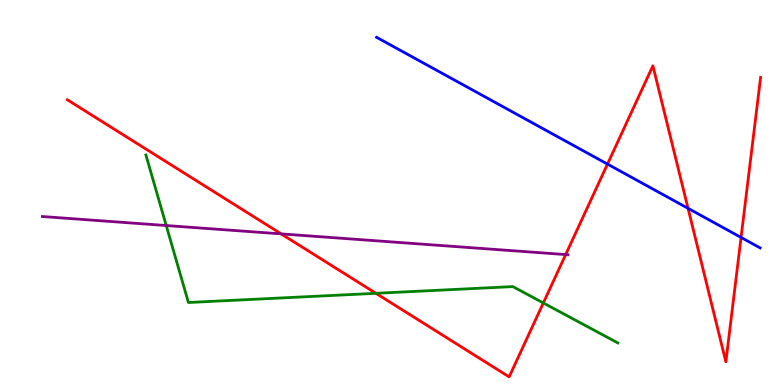[{'lines': ['blue', 'red'], 'intersections': [{'x': 7.84, 'y': 5.74}, {'x': 8.88, 'y': 4.59}, {'x': 9.56, 'y': 3.83}]}, {'lines': ['green', 'red'], 'intersections': [{'x': 4.85, 'y': 2.38}, {'x': 7.01, 'y': 2.13}]}, {'lines': ['purple', 'red'], 'intersections': [{'x': 3.63, 'y': 3.93}, {'x': 7.3, 'y': 3.39}]}, {'lines': ['blue', 'green'], 'intersections': []}, {'lines': ['blue', 'purple'], 'intersections': []}, {'lines': ['green', 'purple'], 'intersections': [{'x': 2.15, 'y': 4.14}]}]